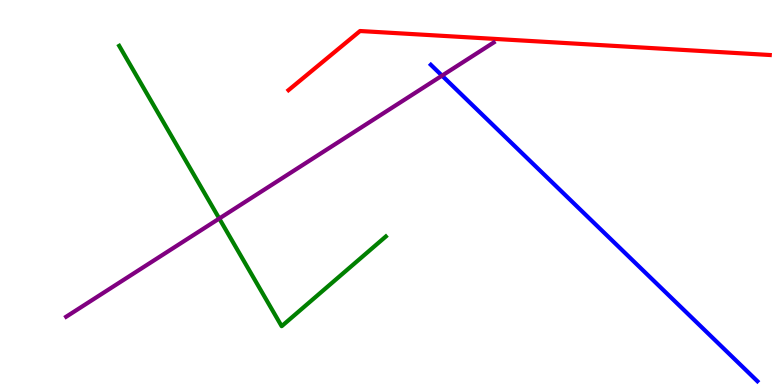[{'lines': ['blue', 'red'], 'intersections': []}, {'lines': ['green', 'red'], 'intersections': []}, {'lines': ['purple', 'red'], 'intersections': []}, {'lines': ['blue', 'green'], 'intersections': []}, {'lines': ['blue', 'purple'], 'intersections': [{'x': 5.7, 'y': 8.04}]}, {'lines': ['green', 'purple'], 'intersections': [{'x': 2.83, 'y': 4.32}]}]